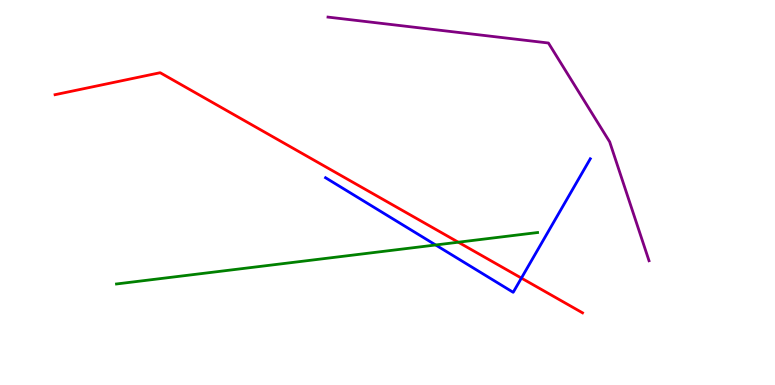[{'lines': ['blue', 'red'], 'intersections': [{'x': 6.73, 'y': 2.78}]}, {'lines': ['green', 'red'], 'intersections': [{'x': 5.91, 'y': 3.71}]}, {'lines': ['purple', 'red'], 'intersections': []}, {'lines': ['blue', 'green'], 'intersections': [{'x': 5.62, 'y': 3.64}]}, {'lines': ['blue', 'purple'], 'intersections': []}, {'lines': ['green', 'purple'], 'intersections': []}]